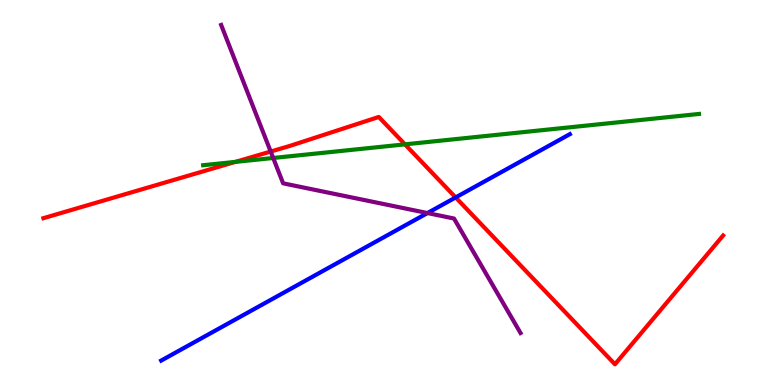[{'lines': ['blue', 'red'], 'intersections': [{'x': 5.88, 'y': 4.87}]}, {'lines': ['green', 'red'], 'intersections': [{'x': 3.04, 'y': 5.8}, {'x': 5.23, 'y': 6.25}]}, {'lines': ['purple', 'red'], 'intersections': [{'x': 3.49, 'y': 6.06}]}, {'lines': ['blue', 'green'], 'intersections': []}, {'lines': ['blue', 'purple'], 'intersections': [{'x': 5.52, 'y': 4.47}]}, {'lines': ['green', 'purple'], 'intersections': [{'x': 3.53, 'y': 5.9}]}]